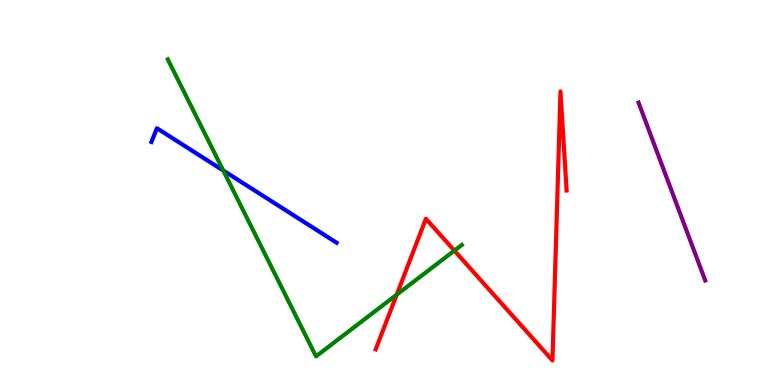[{'lines': ['blue', 'red'], 'intersections': []}, {'lines': ['green', 'red'], 'intersections': [{'x': 5.12, 'y': 2.35}, {'x': 5.86, 'y': 3.49}]}, {'lines': ['purple', 'red'], 'intersections': []}, {'lines': ['blue', 'green'], 'intersections': [{'x': 2.88, 'y': 5.57}]}, {'lines': ['blue', 'purple'], 'intersections': []}, {'lines': ['green', 'purple'], 'intersections': []}]